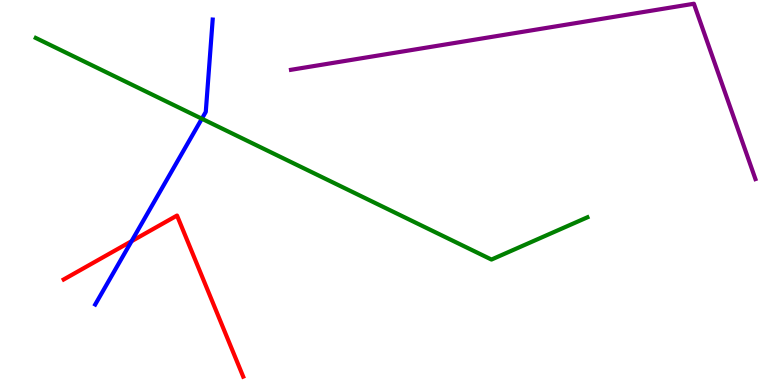[{'lines': ['blue', 'red'], 'intersections': [{'x': 1.7, 'y': 3.74}]}, {'lines': ['green', 'red'], 'intersections': []}, {'lines': ['purple', 'red'], 'intersections': []}, {'lines': ['blue', 'green'], 'intersections': [{'x': 2.6, 'y': 6.92}]}, {'lines': ['blue', 'purple'], 'intersections': []}, {'lines': ['green', 'purple'], 'intersections': []}]